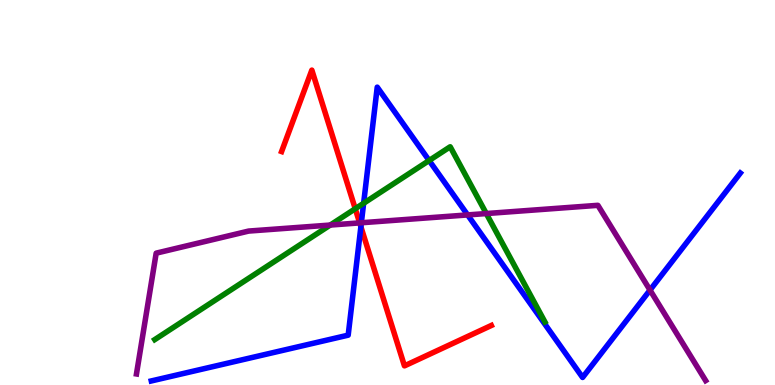[{'lines': ['blue', 'red'], 'intersections': [{'x': 4.66, 'y': 4.11}]}, {'lines': ['green', 'red'], 'intersections': [{'x': 4.58, 'y': 4.58}]}, {'lines': ['purple', 'red'], 'intersections': [{'x': 4.64, 'y': 4.21}]}, {'lines': ['blue', 'green'], 'intersections': [{'x': 4.69, 'y': 4.72}, {'x': 5.54, 'y': 5.83}]}, {'lines': ['blue', 'purple'], 'intersections': [{'x': 4.66, 'y': 4.21}, {'x': 6.03, 'y': 4.42}, {'x': 8.39, 'y': 2.47}]}, {'lines': ['green', 'purple'], 'intersections': [{'x': 4.26, 'y': 4.15}, {'x': 6.27, 'y': 4.45}]}]